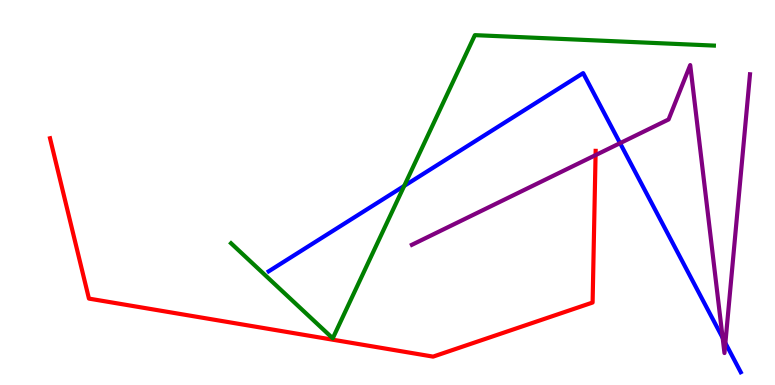[{'lines': ['blue', 'red'], 'intersections': []}, {'lines': ['green', 'red'], 'intersections': []}, {'lines': ['purple', 'red'], 'intersections': [{'x': 7.68, 'y': 5.97}]}, {'lines': ['blue', 'green'], 'intersections': [{'x': 5.22, 'y': 5.17}]}, {'lines': ['blue', 'purple'], 'intersections': [{'x': 8.0, 'y': 6.28}, {'x': 9.32, 'y': 1.22}, {'x': 9.36, 'y': 1.09}]}, {'lines': ['green', 'purple'], 'intersections': []}]